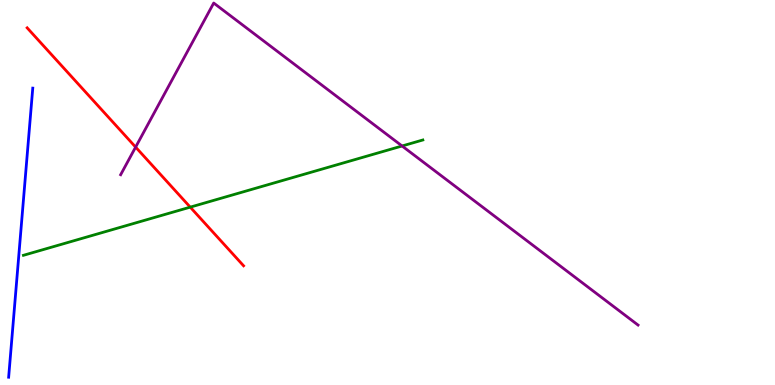[{'lines': ['blue', 'red'], 'intersections': []}, {'lines': ['green', 'red'], 'intersections': [{'x': 2.45, 'y': 4.62}]}, {'lines': ['purple', 'red'], 'intersections': [{'x': 1.75, 'y': 6.18}]}, {'lines': ['blue', 'green'], 'intersections': []}, {'lines': ['blue', 'purple'], 'intersections': []}, {'lines': ['green', 'purple'], 'intersections': [{'x': 5.19, 'y': 6.21}]}]